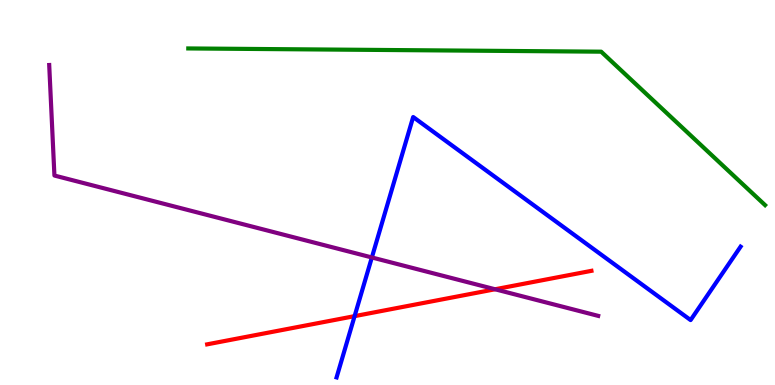[{'lines': ['blue', 'red'], 'intersections': [{'x': 4.58, 'y': 1.79}]}, {'lines': ['green', 'red'], 'intersections': []}, {'lines': ['purple', 'red'], 'intersections': [{'x': 6.39, 'y': 2.49}]}, {'lines': ['blue', 'green'], 'intersections': []}, {'lines': ['blue', 'purple'], 'intersections': [{'x': 4.8, 'y': 3.31}]}, {'lines': ['green', 'purple'], 'intersections': []}]